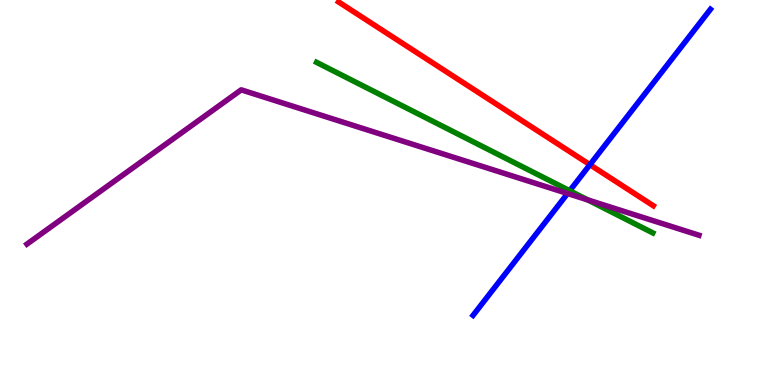[{'lines': ['blue', 'red'], 'intersections': [{'x': 7.61, 'y': 5.72}]}, {'lines': ['green', 'red'], 'intersections': []}, {'lines': ['purple', 'red'], 'intersections': []}, {'lines': ['blue', 'green'], 'intersections': [{'x': 7.35, 'y': 5.05}]}, {'lines': ['blue', 'purple'], 'intersections': [{'x': 7.32, 'y': 4.97}]}, {'lines': ['green', 'purple'], 'intersections': [{'x': 7.58, 'y': 4.81}]}]